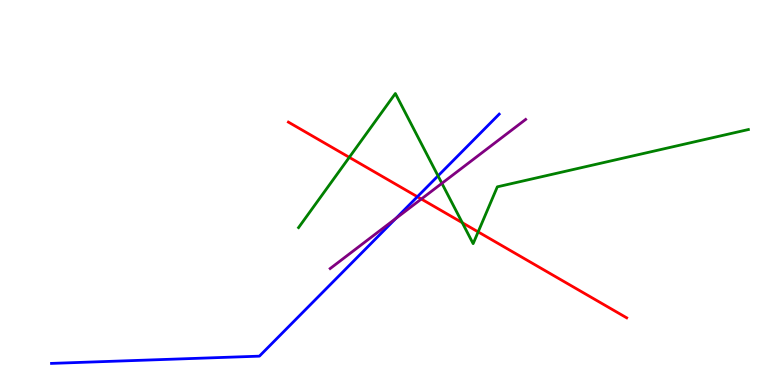[{'lines': ['blue', 'red'], 'intersections': [{'x': 5.39, 'y': 4.89}]}, {'lines': ['green', 'red'], 'intersections': [{'x': 4.51, 'y': 5.91}, {'x': 5.97, 'y': 4.22}, {'x': 6.17, 'y': 3.98}]}, {'lines': ['purple', 'red'], 'intersections': [{'x': 5.44, 'y': 4.83}]}, {'lines': ['blue', 'green'], 'intersections': [{'x': 5.65, 'y': 5.43}]}, {'lines': ['blue', 'purple'], 'intersections': [{'x': 5.11, 'y': 4.32}]}, {'lines': ['green', 'purple'], 'intersections': [{'x': 5.7, 'y': 5.24}]}]